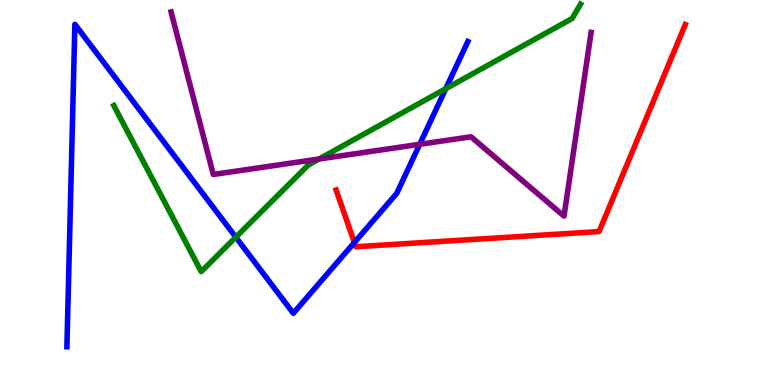[{'lines': ['blue', 'red'], 'intersections': [{'x': 4.57, 'y': 3.7}]}, {'lines': ['green', 'red'], 'intersections': []}, {'lines': ['purple', 'red'], 'intersections': []}, {'lines': ['blue', 'green'], 'intersections': [{'x': 3.04, 'y': 3.84}, {'x': 5.75, 'y': 7.7}]}, {'lines': ['blue', 'purple'], 'intersections': [{'x': 5.42, 'y': 6.25}]}, {'lines': ['green', 'purple'], 'intersections': [{'x': 4.12, 'y': 5.87}]}]